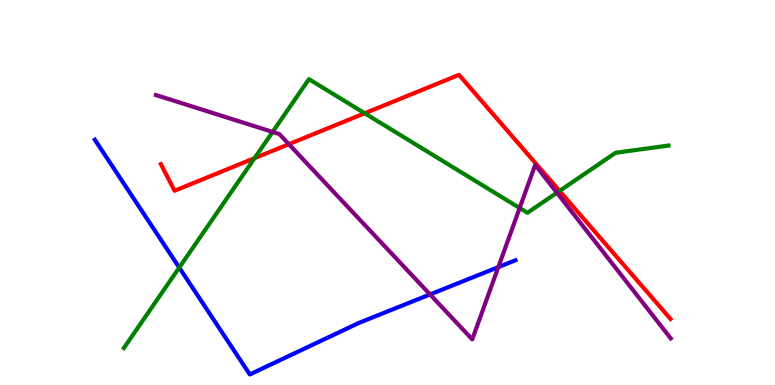[{'lines': ['blue', 'red'], 'intersections': []}, {'lines': ['green', 'red'], 'intersections': [{'x': 3.28, 'y': 5.89}, {'x': 4.71, 'y': 7.06}, {'x': 7.22, 'y': 5.04}]}, {'lines': ['purple', 'red'], 'intersections': [{'x': 3.73, 'y': 6.25}]}, {'lines': ['blue', 'green'], 'intersections': [{'x': 2.31, 'y': 3.05}]}, {'lines': ['blue', 'purple'], 'intersections': [{'x': 5.55, 'y': 2.35}, {'x': 6.43, 'y': 3.06}]}, {'lines': ['green', 'purple'], 'intersections': [{'x': 3.52, 'y': 6.57}, {'x': 6.71, 'y': 4.6}, {'x': 7.19, 'y': 4.99}]}]